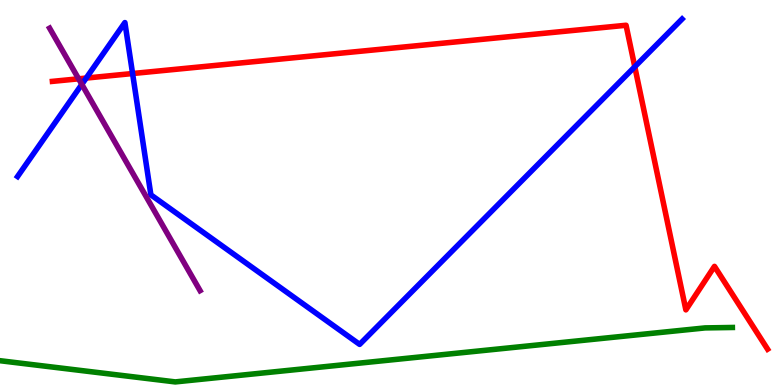[{'lines': ['blue', 'red'], 'intersections': [{'x': 1.11, 'y': 7.97}, {'x': 1.71, 'y': 8.09}, {'x': 8.19, 'y': 8.27}]}, {'lines': ['green', 'red'], 'intersections': []}, {'lines': ['purple', 'red'], 'intersections': [{'x': 1.01, 'y': 7.95}]}, {'lines': ['blue', 'green'], 'intersections': []}, {'lines': ['blue', 'purple'], 'intersections': [{'x': 1.06, 'y': 7.81}]}, {'lines': ['green', 'purple'], 'intersections': []}]